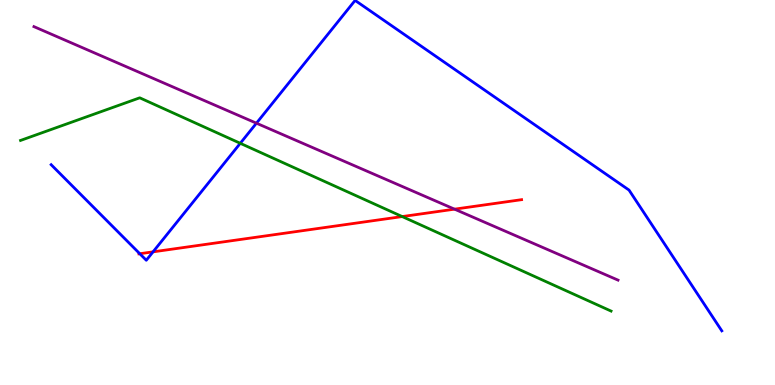[{'lines': ['blue', 'red'], 'intersections': [{'x': 1.8, 'y': 3.41}, {'x': 1.97, 'y': 3.46}]}, {'lines': ['green', 'red'], 'intersections': [{'x': 5.19, 'y': 4.37}]}, {'lines': ['purple', 'red'], 'intersections': [{'x': 5.86, 'y': 4.57}]}, {'lines': ['blue', 'green'], 'intersections': [{'x': 3.1, 'y': 6.28}]}, {'lines': ['blue', 'purple'], 'intersections': [{'x': 3.31, 'y': 6.8}]}, {'lines': ['green', 'purple'], 'intersections': []}]